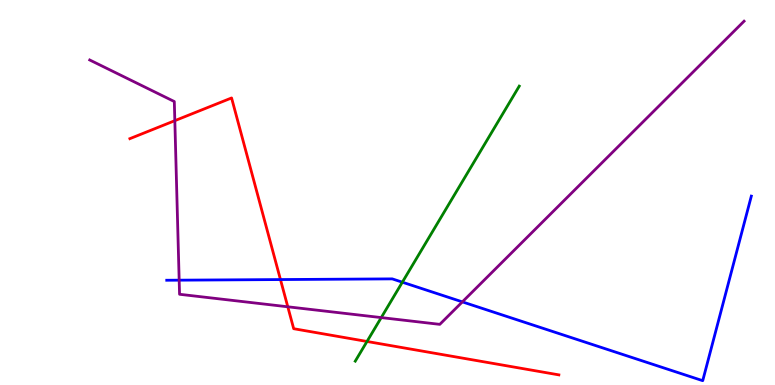[{'lines': ['blue', 'red'], 'intersections': [{'x': 3.62, 'y': 2.74}]}, {'lines': ['green', 'red'], 'intersections': [{'x': 4.74, 'y': 1.13}]}, {'lines': ['purple', 'red'], 'intersections': [{'x': 2.26, 'y': 6.87}, {'x': 3.71, 'y': 2.03}]}, {'lines': ['blue', 'green'], 'intersections': [{'x': 5.19, 'y': 2.67}]}, {'lines': ['blue', 'purple'], 'intersections': [{'x': 2.31, 'y': 2.72}, {'x': 5.97, 'y': 2.16}]}, {'lines': ['green', 'purple'], 'intersections': [{'x': 4.92, 'y': 1.75}]}]